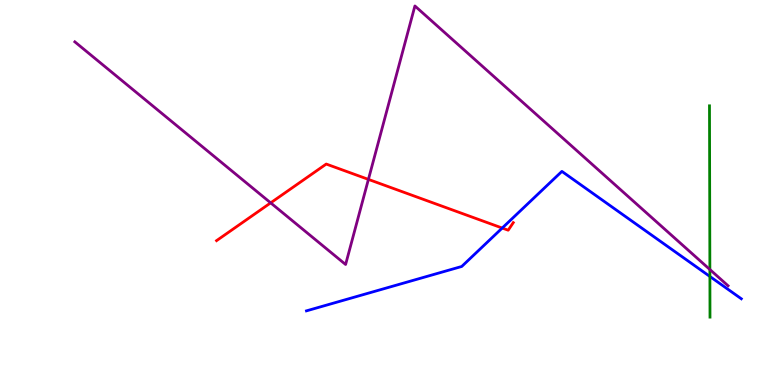[{'lines': ['blue', 'red'], 'intersections': [{'x': 6.48, 'y': 4.08}]}, {'lines': ['green', 'red'], 'intersections': []}, {'lines': ['purple', 'red'], 'intersections': [{'x': 3.49, 'y': 4.73}, {'x': 4.75, 'y': 5.34}]}, {'lines': ['blue', 'green'], 'intersections': [{'x': 9.16, 'y': 2.82}]}, {'lines': ['blue', 'purple'], 'intersections': []}, {'lines': ['green', 'purple'], 'intersections': [{'x': 9.16, 'y': 3.0}]}]